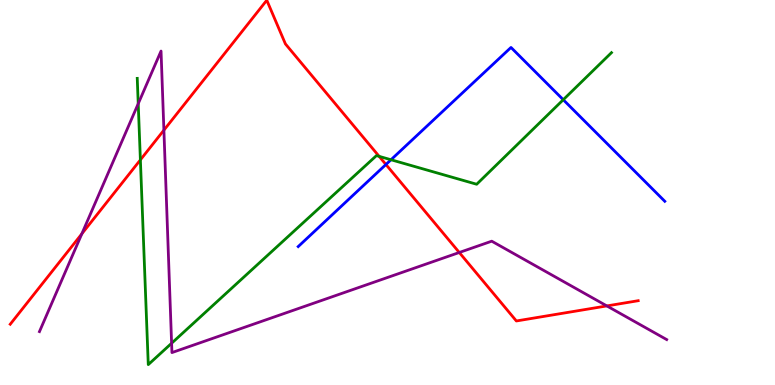[{'lines': ['blue', 'red'], 'intersections': [{'x': 4.98, 'y': 5.73}]}, {'lines': ['green', 'red'], 'intersections': [{'x': 1.81, 'y': 5.85}, {'x': 4.89, 'y': 5.94}]}, {'lines': ['purple', 'red'], 'intersections': [{'x': 1.06, 'y': 3.93}, {'x': 2.11, 'y': 6.62}, {'x': 5.93, 'y': 3.44}, {'x': 7.83, 'y': 2.05}]}, {'lines': ['blue', 'green'], 'intersections': [{'x': 5.05, 'y': 5.85}, {'x': 7.27, 'y': 7.41}]}, {'lines': ['blue', 'purple'], 'intersections': []}, {'lines': ['green', 'purple'], 'intersections': [{'x': 1.78, 'y': 7.31}, {'x': 2.21, 'y': 1.08}]}]